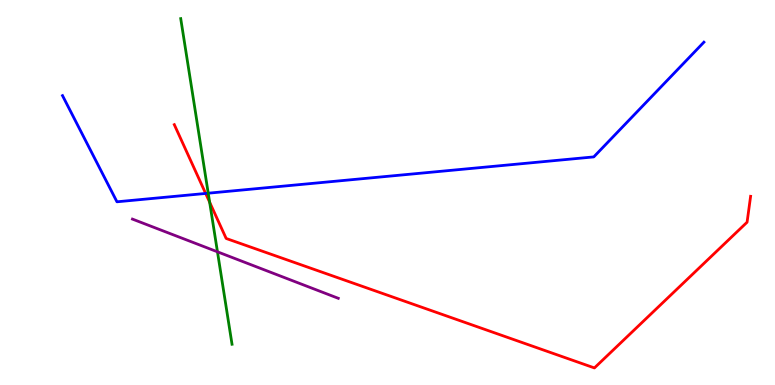[{'lines': ['blue', 'red'], 'intersections': [{'x': 2.65, 'y': 4.98}]}, {'lines': ['green', 'red'], 'intersections': [{'x': 2.71, 'y': 4.75}]}, {'lines': ['purple', 'red'], 'intersections': []}, {'lines': ['blue', 'green'], 'intersections': [{'x': 2.69, 'y': 4.98}]}, {'lines': ['blue', 'purple'], 'intersections': []}, {'lines': ['green', 'purple'], 'intersections': [{'x': 2.81, 'y': 3.46}]}]